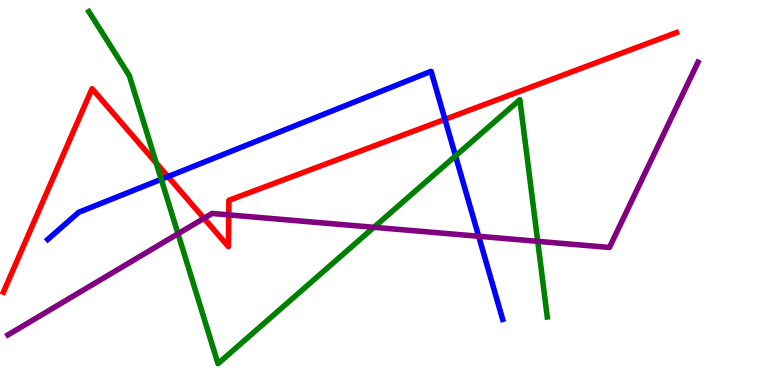[{'lines': ['blue', 'red'], 'intersections': [{'x': 2.17, 'y': 5.41}, {'x': 5.74, 'y': 6.9}]}, {'lines': ['green', 'red'], 'intersections': [{'x': 2.02, 'y': 5.77}]}, {'lines': ['purple', 'red'], 'intersections': [{'x': 2.63, 'y': 4.33}, {'x': 2.95, 'y': 4.42}]}, {'lines': ['blue', 'green'], 'intersections': [{'x': 2.08, 'y': 5.34}, {'x': 5.88, 'y': 5.95}]}, {'lines': ['blue', 'purple'], 'intersections': [{'x': 6.18, 'y': 3.86}]}, {'lines': ['green', 'purple'], 'intersections': [{'x': 2.3, 'y': 3.93}, {'x': 4.82, 'y': 4.1}, {'x': 6.94, 'y': 3.73}]}]